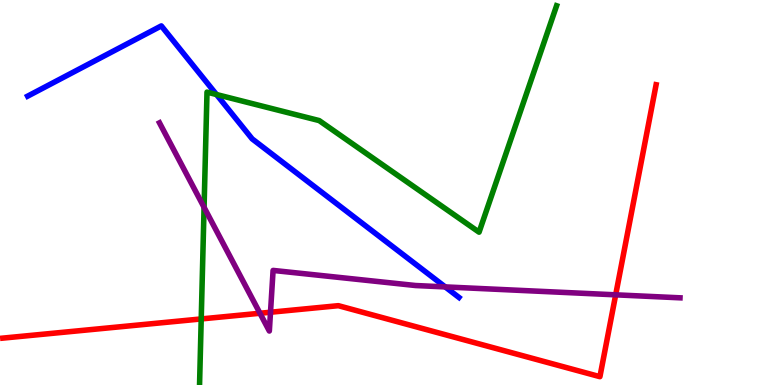[{'lines': ['blue', 'red'], 'intersections': []}, {'lines': ['green', 'red'], 'intersections': [{'x': 2.6, 'y': 1.72}]}, {'lines': ['purple', 'red'], 'intersections': [{'x': 3.35, 'y': 1.86}, {'x': 3.49, 'y': 1.89}, {'x': 7.94, 'y': 2.34}]}, {'lines': ['blue', 'green'], 'intersections': [{'x': 2.79, 'y': 7.54}]}, {'lines': ['blue', 'purple'], 'intersections': [{'x': 5.74, 'y': 2.55}]}, {'lines': ['green', 'purple'], 'intersections': [{'x': 2.63, 'y': 4.61}]}]